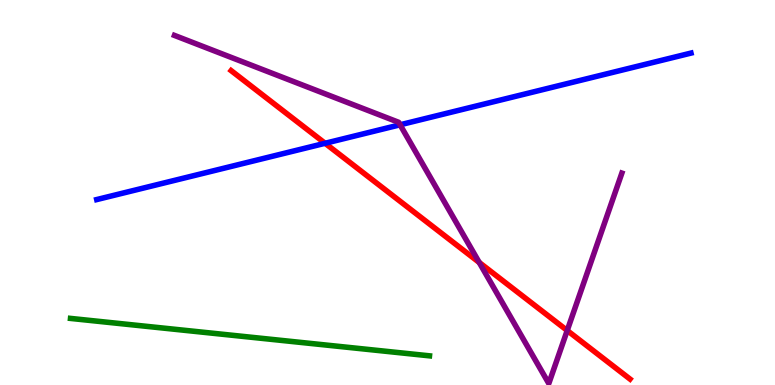[{'lines': ['blue', 'red'], 'intersections': [{'x': 4.19, 'y': 6.28}]}, {'lines': ['green', 'red'], 'intersections': []}, {'lines': ['purple', 'red'], 'intersections': [{'x': 6.18, 'y': 3.18}, {'x': 7.32, 'y': 1.42}]}, {'lines': ['blue', 'green'], 'intersections': []}, {'lines': ['blue', 'purple'], 'intersections': [{'x': 5.16, 'y': 6.76}]}, {'lines': ['green', 'purple'], 'intersections': []}]